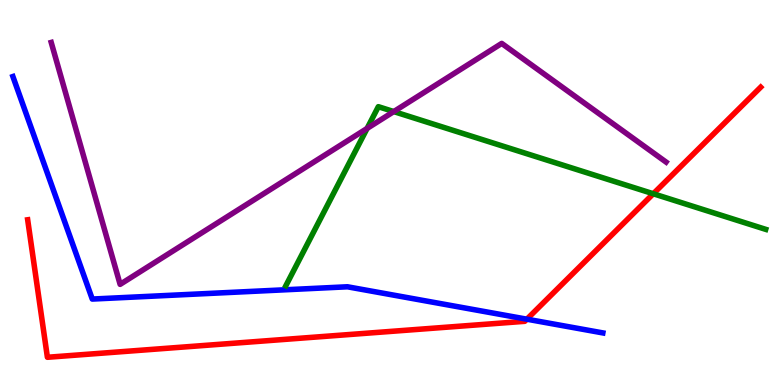[{'lines': ['blue', 'red'], 'intersections': [{'x': 6.8, 'y': 1.71}]}, {'lines': ['green', 'red'], 'intersections': [{'x': 8.43, 'y': 4.97}]}, {'lines': ['purple', 'red'], 'intersections': []}, {'lines': ['blue', 'green'], 'intersections': []}, {'lines': ['blue', 'purple'], 'intersections': []}, {'lines': ['green', 'purple'], 'intersections': [{'x': 4.74, 'y': 6.66}, {'x': 5.08, 'y': 7.1}]}]